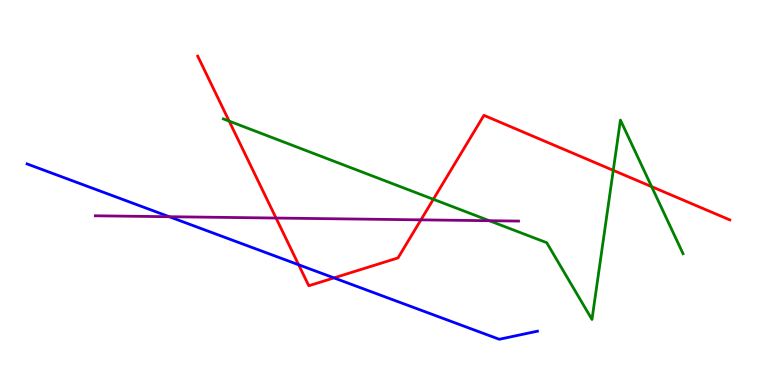[{'lines': ['blue', 'red'], 'intersections': [{'x': 3.85, 'y': 3.12}, {'x': 4.31, 'y': 2.78}]}, {'lines': ['green', 'red'], 'intersections': [{'x': 2.96, 'y': 6.85}, {'x': 5.59, 'y': 4.82}, {'x': 7.91, 'y': 5.58}, {'x': 8.41, 'y': 5.15}]}, {'lines': ['purple', 'red'], 'intersections': [{'x': 3.56, 'y': 4.34}, {'x': 5.43, 'y': 4.29}]}, {'lines': ['blue', 'green'], 'intersections': []}, {'lines': ['blue', 'purple'], 'intersections': [{'x': 2.18, 'y': 4.37}]}, {'lines': ['green', 'purple'], 'intersections': [{'x': 6.31, 'y': 4.27}]}]